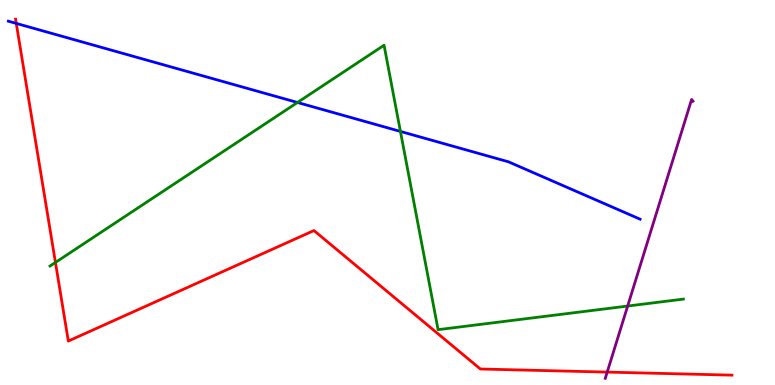[{'lines': ['blue', 'red'], 'intersections': [{'x': 0.21, 'y': 9.39}]}, {'lines': ['green', 'red'], 'intersections': [{'x': 0.715, 'y': 3.18}]}, {'lines': ['purple', 'red'], 'intersections': [{'x': 7.83, 'y': 0.335}]}, {'lines': ['blue', 'green'], 'intersections': [{'x': 3.84, 'y': 7.34}, {'x': 5.17, 'y': 6.59}]}, {'lines': ['blue', 'purple'], 'intersections': []}, {'lines': ['green', 'purple'], 'intersections': [{'x': 8.1, 'y': 2.05}]}]